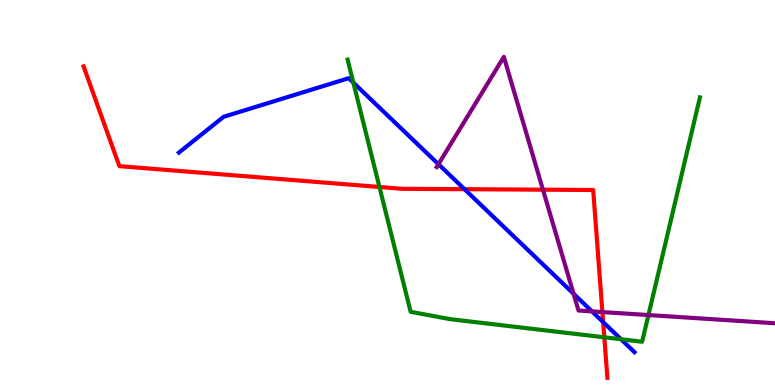[{'lines': ['blue', 'red'], 'intersections': [{'x': 5.99, 'y': 5.09}, {'x': 7.78, 'y': 1.63}]}, {'lines': ['green', 'red'], 'intersections': [{'x': 4.9, 'y': 5.14}, {'x': 7.8, 'y': 1.24}]}, {'lines': ['purple', 'red'], 'intersections': [{'x': 7.01, 'y': 5.07}, {'x': 7.77, 'y': 1.89}]}, {'lines': ['blue', 'green'], 'intersections': [{'x': 4.56, 'y': 7.85}, {'x': 8.01, 'y': 1.19}]}, {'lines': ['blue', 'purple'], 'intersections': [{'x': 5.66, 'y': 5.74}, {'x': 7.4, 'y': 2.37}, {'x': 7.64, 'y': 1.91}]}, {'lines': ['green', 'purple'], 'intersections': [{'x': 8.37, 'y': 1.82}]}]